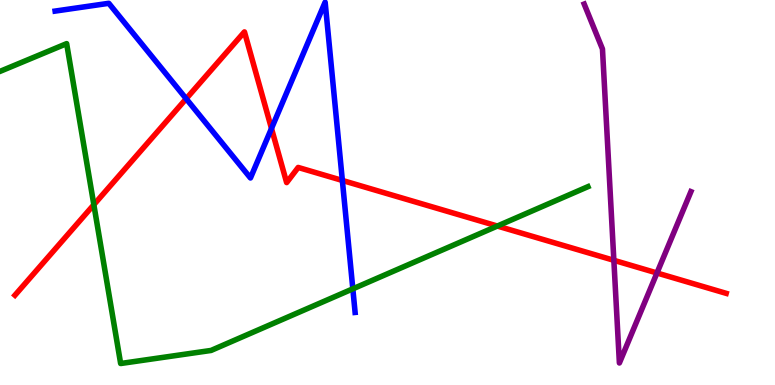[{'lines': ['blue', 'red'], 'intersections': [{'x': 2.4, 'y': 7.44}, {'x': 3.5, 'y': 6.66}, {'x': 4.42, 'y': 5.31}]}, {'lines': ['green', 'red'], 'intersections': [{'x': 1.21, 'y': 4.68}, {'x': 6.42, 'y': 4.13}]}, {'lines': ['purple', 'red'], 'intersections': [{'x': 7.92, 'y': 3.24}, {'x': 8.48, 'y': 2.91}]}, {'lines': ['blue', 'green'], 'intersections': [{'x': 4.55, 'y': 2.5}]}, {'lines': ['blue', 'purple'], 'intersections': []}, {'lines': ['green', 'purple'], 'intersections': []}]